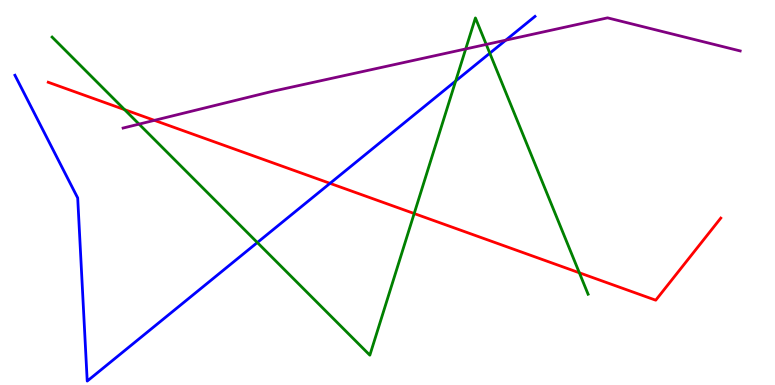[{'lines': ['blue', 'red'], 'intersections': [{'x': 4.26, 'y': 5.24}]}, {'lines': ['green', 'red'], 'intersections': [{'x': 1.61, 'y': 7.15}, {'x': 5.34, 'y': 4.45}, {'x': 7.48, 'y': 2.91}]}, {'lines': ['purple', 'red'], 'intersections': [{'x': 1.99, 'y': 6.87}]}, {'lines': ['blue', 'green'], 'intersections': [{'x': 3.32, 'y': 3.7}, {'x': 5.88, 'y': 7.9}, {'x': 6.32, 'y': 8.62}]}, {'lines': ['blue', 'purple'], 'intersections': [{'x': 6.53, 'y': 8.96}]}, {'lines': ['green', 'purple'], 'intersections': [{'x': 1.79, 'y': 6.78}, {'x': 6.01, 'y': 8.73}, {'x': 6.27, 'y': 8.85}]}]